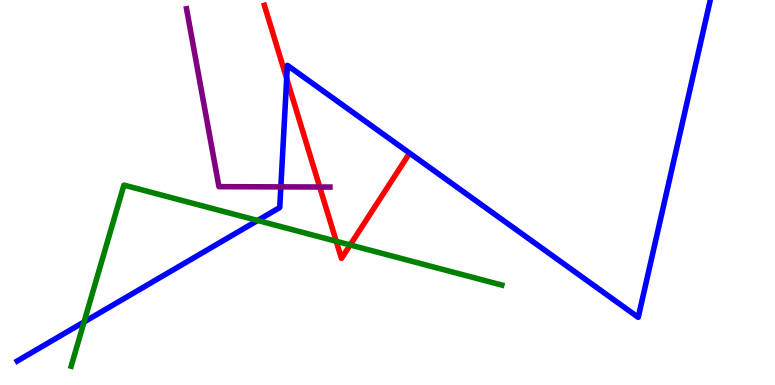[{'lines': ['blue', 'red'], 'intersections': [{'x': 3.7, 'y': 7.96}]}, {'lines': ['green', 'red'], 'intersections': [{'x': 4.34, 'y': 3.73}, {'x': 4.52, 'y': 3.64}]}, {'lines': ['purple', 'red'], 'intersections': [{'x': 4.13, 'y': 5.14}]}, {'lines': ['blue', 'green'], 'intersections': [{'x': 1.08, 'y': 1.64}, {'x': 3.32, 'y': 4.27}]}, {'lines': ['blue', 'purple'], 'intersections': [{'x': 3.62, 'y': 5.15}]}, {'lines': ['green', 'purple'], 'intersections': []}]